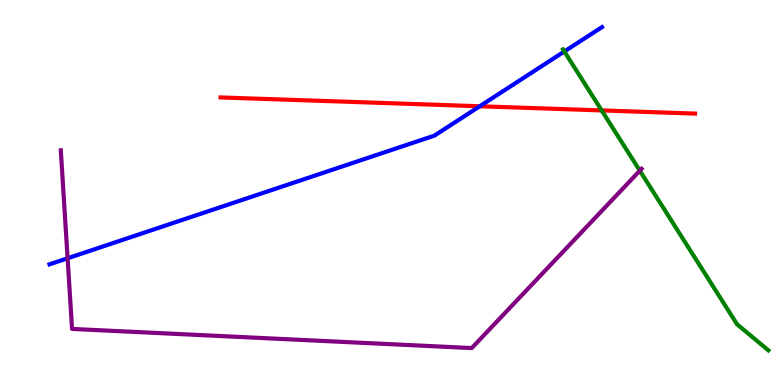[{'lines': ['blue', 'red'], 'intersections': [{'x': 6.19, 'y': 7.24}]}, {'lines': ['green', 'red'], 'intersections': [{'x': 7.76, 'y': 7.13}]}, {'lines': ['purple', 'red'], 'intersections': []}, {'lines': ['blue', 'green'], 'intersections': [{'x': 7.28, 'y': 8.66}]}, {'lines': ['blue', 'purple'], 'intersections': [{'x': 0.872, 'y': 3.29}]}, {'lines': ['green', 'purple'], 'intersections': [{'x': 8.26, 'y': 5.57}]}]